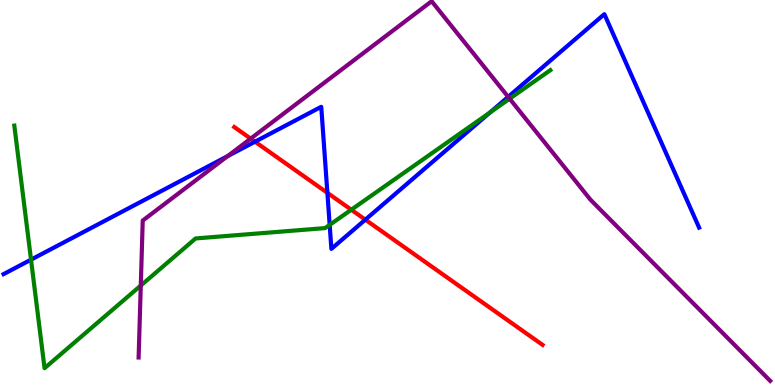[{'lines': ['blue', 'red'], 'intersections': [{'x': 3.29, 'y': 6.32}, {'x': 4.22, 'y': 4.99}, {'x': 4.71, 'y': 4.29}]}, {'lines': ['green', 'red'], 'intersections': [{'x': 4.53, 'y': 4.55}]}, {'lines': ['purple', 'red'], 'intersections': [{'x': 3.23, 'y': 6.4}]}, {'lines': ['blue', 'green'], 'intersections': [{'x': 0.4, 'y': 3.26}, {'x': 4.25, 'y': 4.16}, {'x': 6.32, 'y': 7.08}]}, {'lines': ['blue', 'purple'], 'intersections': [{'x': 2.94, 'y': 5.95}, {'x': 6.56, 'y': 7.48}]}, {'lines': ['green', 'purple'], 'intersections': [{'x': 1.82, 'y': 2.58}, {'x': 6.58, 'y': 7.44}]}]